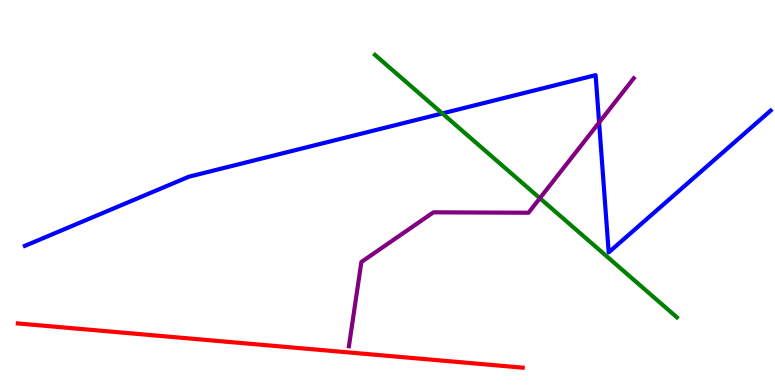[{'lines': ['blue', 'red'], 'intersections': []}, {'lines': ['green', 'red'], 'intersections': []}, {'lines': ['purple', 'red'], 'intersections': []}, {'lines': ['blue', 'green'], 'intersections': [{'x': 5.71, 'y': 7.05}]}, {'lines': ['blue', 'purple'], 'intersections': [{'x': 7.73, 'y': 6.82}]}, {'lines': ['green', 'purple'], 'intersections': [{'x': 6.97, 'y': 4.85}]}]